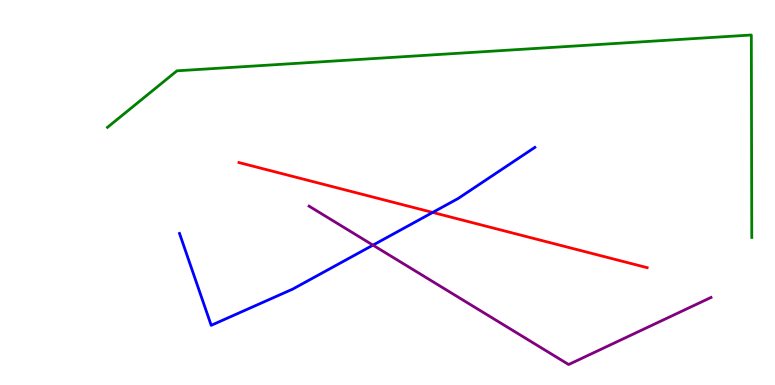[{'lines': ['blue', 'red'], 'intersections': [{'x': 5.58, 'y': 4.48}]}, {'lines': ['green', 'red'], 'intersections': []}, {'lines': ['purple', 'red'], 'intersections': []}, {'lines': ['blue', 'green'], 'intersections': []}, {'lines': ['blue', 'purple'], 'intersections': [{'x': 4.81, 'y': 3.63}]}, {'lines': ['green', 'purple'], 'intersections': []}]